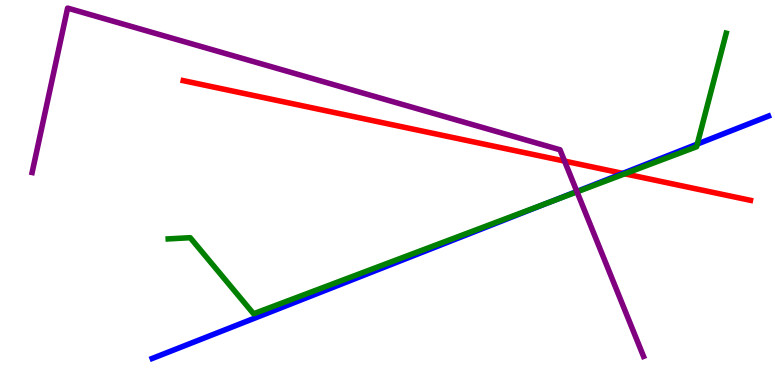[{'lines': ['blue', 'red'], 'intersections': [{'x': 8.04, 'y': 5.5}]}, {'lines': ['green', 'red'], 'intersections': [{'x': 8.06, 'y': 5.49}]}, {'lines': ['purple', 'red'], 'intersections': [{'x': 7.28, 'y': 5.82}]}, {'lines': ['blue', 'green'], 'intersections': [{'x': 7.1, 'y': 4.76}, {'x': 9.0, 'y': 6.26}]}, {'lines': ['blue', 'purple'], 'intersections': [{'x': 7.44, 'y': 5.03}]}, {'lines': ['green', 'purple'], 'intersections': [{'x': 7.45, 'y': 5.02}]}]